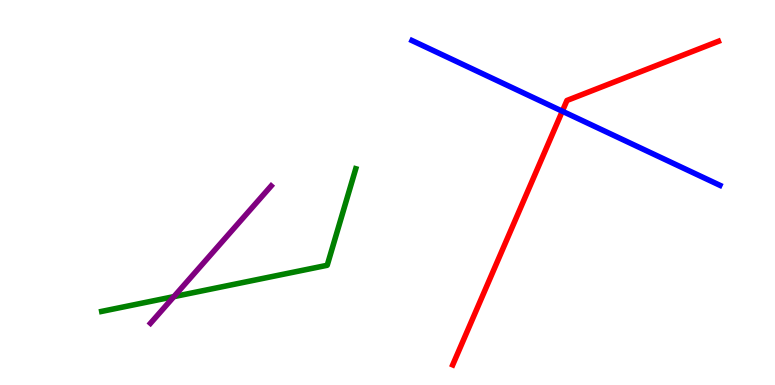[{'lines': ['blue', 'red'], 'intersections': [{'x': 7.26, 'y': 7.11}]}, {'lines': ['green', 'red'], 'intersections': []}, {'lines': ['purple', 'red'], 'intersections': []}, {'lines': ['blue', 'green'], 'intersections': []}, {'lines': ['blue', 'purple'], 'intersections': []}, {'lines': ['green', 'purple'], 'intersections': [{'x': 2.24, 'y': 2.3}]}]